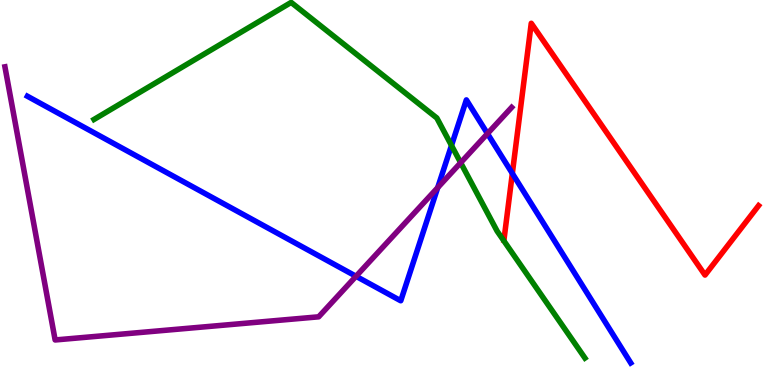[{'lines': ['blue', 'red'], 'intersections': [{'x': 6.61, 'y': 5.5}]}, {'lines': ['green', 'red'], 'intersections': []}, {'lines': ['purple', 'red'], 'intersections': []}, {'lines': ['blue', 'green'], 'intersections': [{'x': 5.83, 'y': 6.22}]}, {'lines': ['blue', 'purple'], 'intersections': [{'x': 4.59, 'y': 2.82}, {'x': 5.65, 'y': 5.13}, {'x': 6.29, 'y': 6.53}]}, {'lines': ['green', 'purple'], 'intersections': [{'x': 5.94, 'y': 5.77}]}]